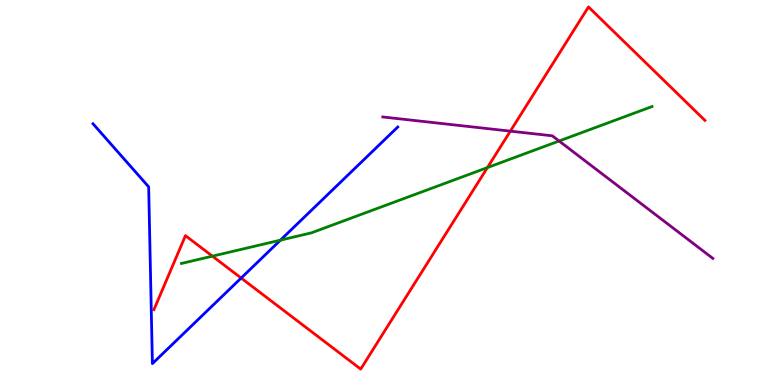[{'lines': ['blue', 'red'], 'intersections': [{'x': 3.11, 'y': 2.78}]}, {'lines': ['green', 'red'], 'intersections': [{'x': 2.74, 'y': 3.35}, {'x': 6.29, 'y': 5.65}]}, {'lines': ['purple', 'red'], 'intersections': [{'x': 6.59, 'y': 6.59}]}, {'lines': ['blue', 'green'], 'intersections': [{'x': 3.62, 'y': 3.76}]}, {'lines': ['blue', 'purple'], 'intersections': []}, {'lines': ['green', 'purple'], 'intersections': [{'x': 7.21, 'y': 6.34}]}]